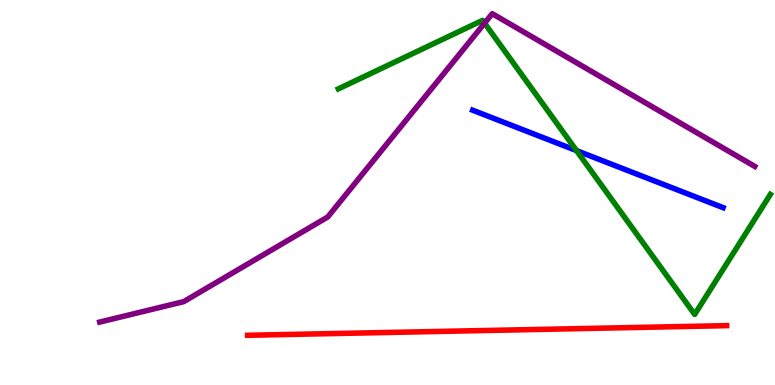[{'lines': ['blue', 'red'], 'intersections': []}, {'lines': ['green', 'red'], 'intersections': []}, {'lines': ['purple', 'red'], 'intersections': []}, {'lines': ['blue', 'green'], 'intersections': [{'x': 7.44, 'y': 6.09}]}, {'lines': ['blue', 'purple'], 'intersections': []}, {'lines': ['green', 'purple'], 'intersections': [{'x': 6.25, 'y': 9.4}]}]